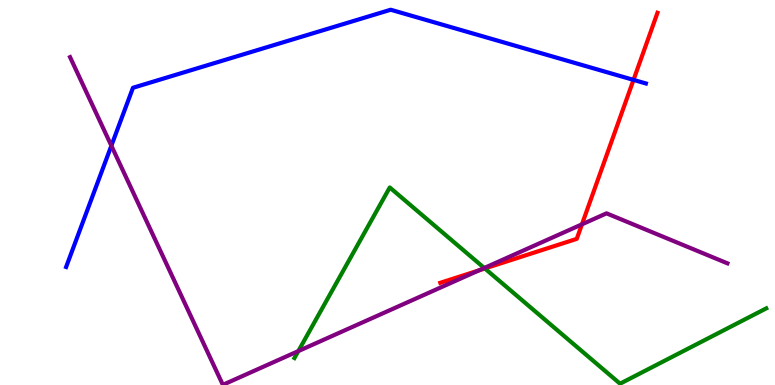[{'lines': ['blue', 'red'], 'intersections': [{'x': 8.17, 'y': 7.92}]}, {'lines': ['green', 'red'], 'intersections': [{'x': 6.26, 'y': 3.03}]}, {'lines': ['purple', 'red'], 'intersections': [{'x': 6.18, 'y': 2.98}, {'x': 7.51, 'y': 4.17}]}, {'lines': ['blue', 'green'], 'intersections': []}, {'lines': ['blue', 'purple'], 'intersections': [{'x': 1.44, 'y': 6.22}]}, {'lines': ['green', 'purple'], 'intersections': [{'x': 3.85, 'y': 0.881}, {'x': 6.25, 'y': 3.04}]}]